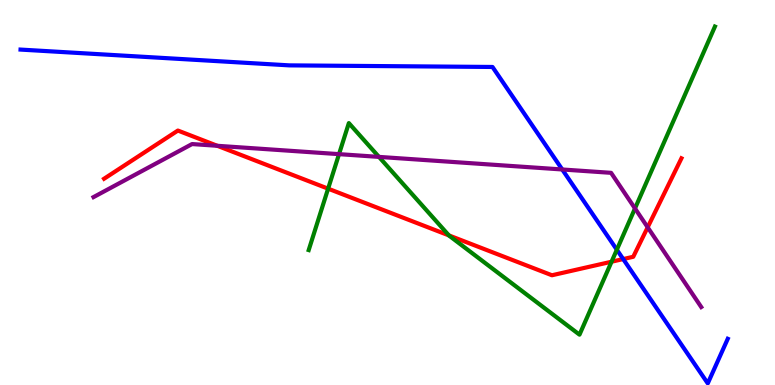[{'lines': ['blue', 'red'], 'intersections': [{'x': 8.04, 'y': 3.27}]}, {'lines': ['green', 'red'], 'intersections': [{'x': 4.23, 'y': 5.1}, {'x': 5.79, 'y': 3.89}, {'x': 7.89, 'y': 3.2}]}, {'lines': ['purple', 'red'], 'intersections': [{'x': 2.8, 'y': 6.21}, {'x': 8.36, 'y': 4.1}]}, {'lines': ['blue', 'green'], 'intersections': [{'x': 7.96, 'y': 3.51}]}, {'lines': ['blue', 'purple'], 'intersections': [{'x': 7.25, 'y': 5.6}]}, {'lines': ['green', 'purple'], 'intersections': [{'x': 4.37, 'y': 6.0}, {'x': 4.89, 'y': 5.92}, {'x': 8.19, 'y': 4.59}]}]